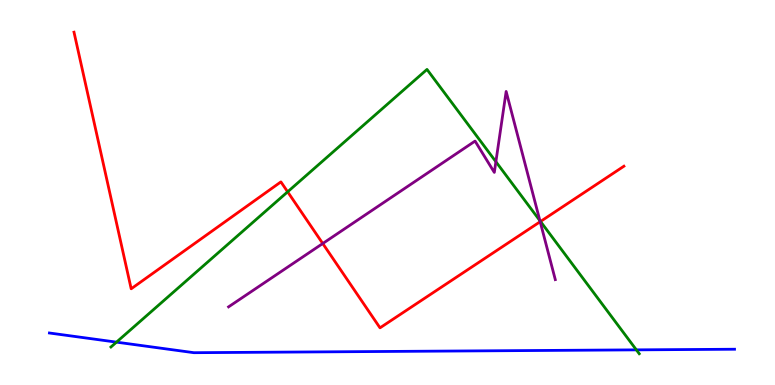[{'lines': ['blue', 'red'], 'intersections': []}, {'lines': ['green', 'red'], 'intersections': [{'x': 3.71, 'y': 5.02}, {'x': 6.97, 'y': 4.25}]}, {'lines': ['purple', 'red'], 'intersections': [{'x': 4.16, 'y': 3.67}, {'x': 6.97, 'y': 4.24}]}, {'lines': ['blue', 'green'], 'intersections': [{'x': 1.5, 'y': 1.11}, {'x': 8.21, 'y': 0.913}]}, {'lines': ['blue', 'purple'], 'intersections': []}, {'lines': ['green', 'purple'], 'intersections': [{'x': 6.4, 'y': 5.8}, {'x': 6.97, 'y': 4.27}]}]